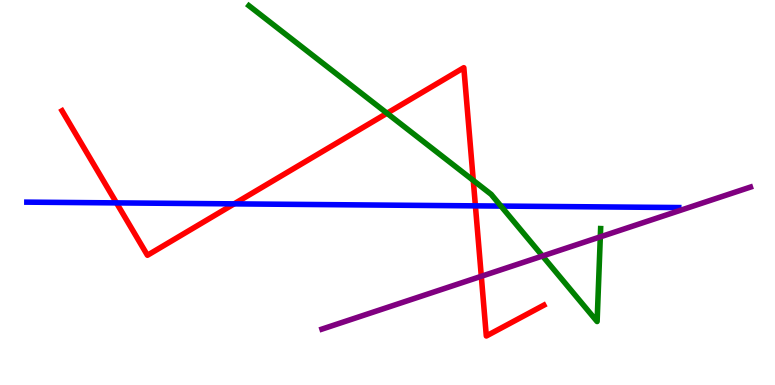[{'lines': ['blue', 'red'], 'intersections': [{'x': 1.5, 'y': 4.73}, {'x': 3.02, 'y': 4.7}, {'x': 6.13, 'y': 4.65}]}, {'lines': ['green', 'red'], 'intersections': [{'x': 4.99, 'y': 7.06}, {'x': 6.11, 'y': 5.31}]}, {'lines': ['purple', 'red'], 'intersections': [{'x': 6.21, 'y': 2.82}]}, {'lines': ['blue', 'green'], 'intersections': [{'x': 6.46, 'y': 4.65}]}, {'lines': ['blue', 'purple'], 'intersections': []}, {'lines': ['green', 'purple'], 'intersections': [{'x': 7.0, 'y': 3.35}, {'x': 7.75, 'y': 3.85}]}]